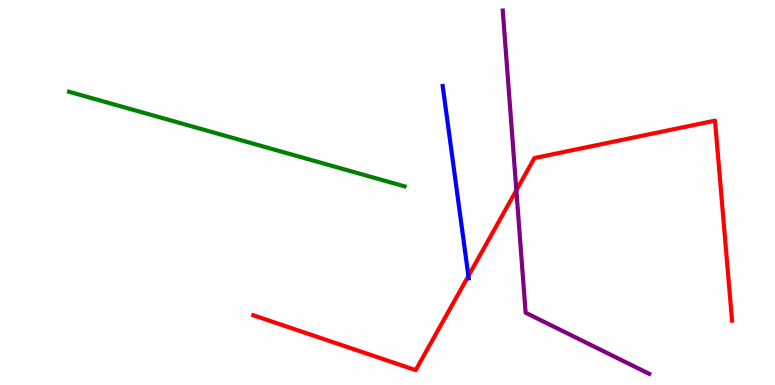[{'lines': ['blue', 'red'], 'intersections': [{'x': 6.04, 'y': 2.83}]}, {'lines': ['green', 'red'], 'intersections': []}, {'lines': ['purple', 'red'], 'intersections': [{'x': 6.66, 'y': 5.06}]}, {'lines': ['blue', 'green'], 'intersections': []}, {'lines': ['blue', 'purple'], 'intersections': []}, {'lines': ['green', 'purple'], 'intersections': []}]